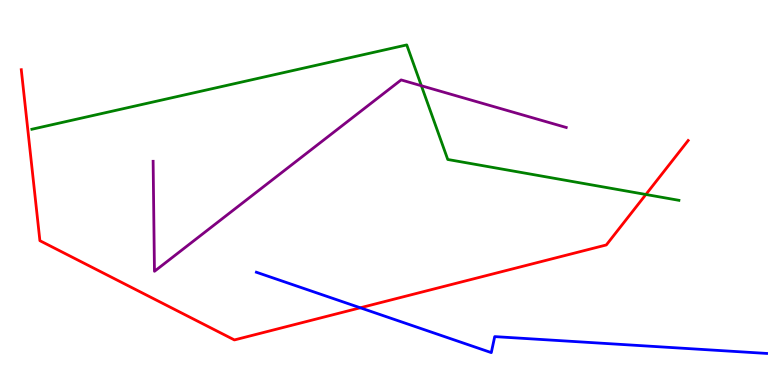[{'lines': ['blue', 'red'], 'intersections': [{'x': 4.65, 'y': 2.01}]}, {'lines': ['green', 'red'], 'intersections': [{'x': 8.33, 'y': 4.95}]}, {'lines': ['purple', 'red'], 'intersections': []}, {'lines': ['blue', 'green'], 'intersections': []}, {'lines': ['blue', 'purple'], 'intersections': []}, {'lines': ['green', 'purple'], 'intersections': [{'x': 5.44, 'y': 7.77}]}]